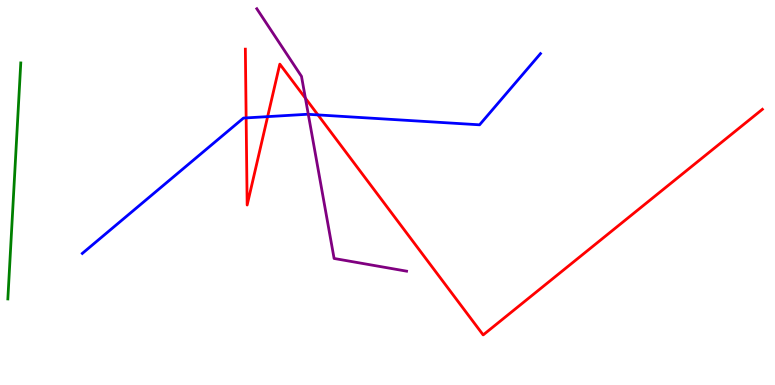[{'lines': ['blue', 'red'], 'intersections': [{'x': 3.18, 'y': 6.94}, {'x': 3.45, 'y': 6.97}, {'x': 4.1, 'y': 7.02}]}, {'lines': ['green', 'red'], 'intersections': []}, {'lines': ['purple', 'red'], 'intersections': [{'x': 3.94, 'y': 7.45}]}, {'lines': ['blue', 'green'], 'intersections': []}, {'lines': ['blue', 'purple'], 'intersections': [{'x': 3.98, 'y': 7.03}]}, {'lines': ['green', 'purple'], 'intersections': []}]